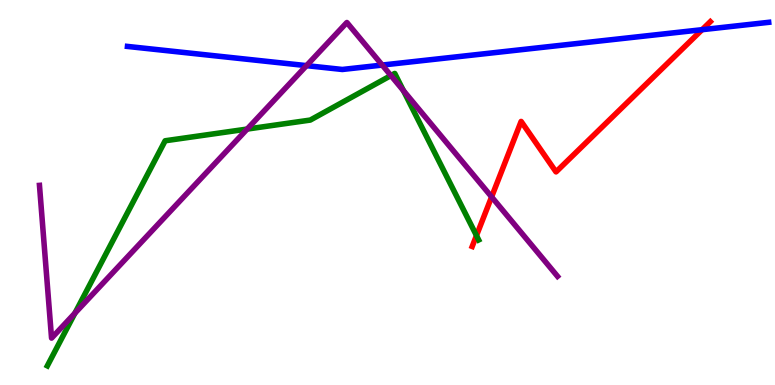[{'lines': ['blue', 'red'], 'intersections': [{'x': 9.06, 'y': 9.23}]}, {'lines': ['green', 'red'], 'intersections': [{'x': 6.15, 'y': 3.88}]}, {'lines': ['purple', 'red'], 'intersections': [{'x': 6.34, 'y': 4.89}]}, {'lines': ['blue', 'green'], 'intersections': []}, {'lines': ['blue', 'purple'], 'intersections': [{'x': 3.96, 'y': 8.3}, {'x': 4.93, 'y': 8.31}]}, {'lines': ['green', 'purple'], 'intersections': [{'x': 0.967, 'y': 1.87}, {'x': 3.19, 'y': 6.65}, {'x': 5.04, 'y': 8.04}, {'x': 5.21, 'y': 7.65}]}]